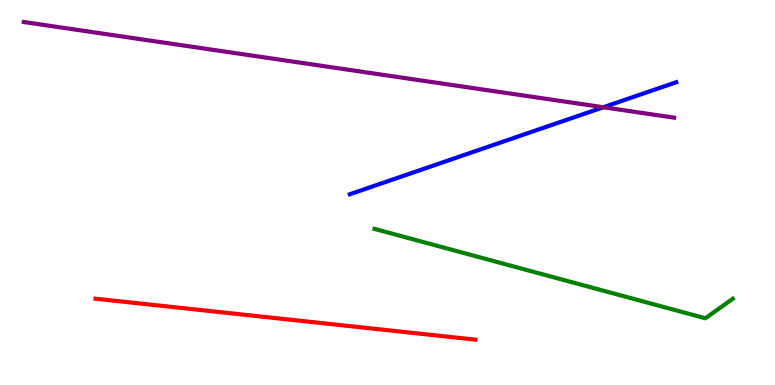[{'lines': ['blue', 'red'], 'intersections': []}, {'lines': ['green', 'red'], 'intersections': []}, {'lines': ['purple', 'red'], 'intersections': []}, {'lines': ['blue', 'green'], 'intersections': []}, {'lines': ['blue', 'purple'], 'intersections': [{'x': 7.79, 'y': 7.21}]}, {'lines': ['green', 'purple'], 'intersections': []}]